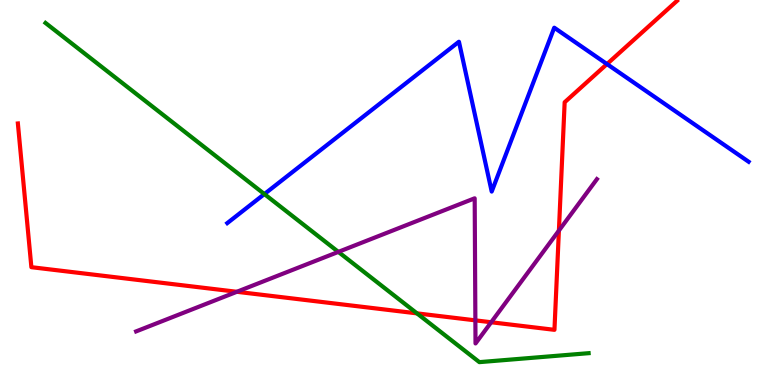[{'lines': ['blue', 'red'], 'intersections': [{'x': 7.83, 'y': 8.34}]}, {'lines': ['green', 'red'], 'intersections': [{'x': 5.38, 'y': 1.86}]}, {'lines': ['purple', 'red'], 'intersections': [{'x': 3.06, 'y': 2.42}, {'x': 6.13, 'y': 1.68}, {'x': 6.34, 'y': 1.63}, {'x': 7.21, 'y': 4.01}]}, {'lines': ['blue', 'green'], 'intersections': [{'x': 3.41, 'y': 4.96}]}, {'lines': ['blue', 'purple'], 'intersections': []}, {'lines': ['green', 'purple'], 'intersections': [{'x': 4.37, 'y': 3.46}]}]